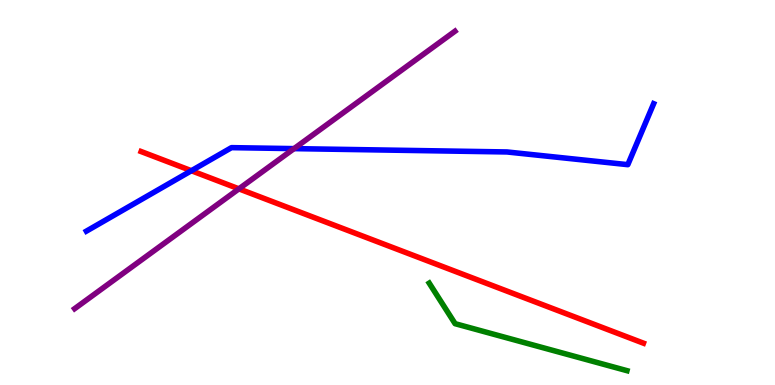[{'lines': ['blue', 'red'], 'intersections': [{'x': 2.47, 'y': 5.57}]}, {'lines': ['green', 'red'], 'intersections': []}, {'lines': ['purple', 'red'], 'intersections': [{'x': 3.08, 'y': 5.09}]}, {'lines': ['blue', 'green'], 'intersections': []}, {'lines': ['blue', 'purple'], 'intersections': [{'x': 3.79, 'y': 6.14}]}, {'lines': ['green', 'purple'], 'intersections': []}]